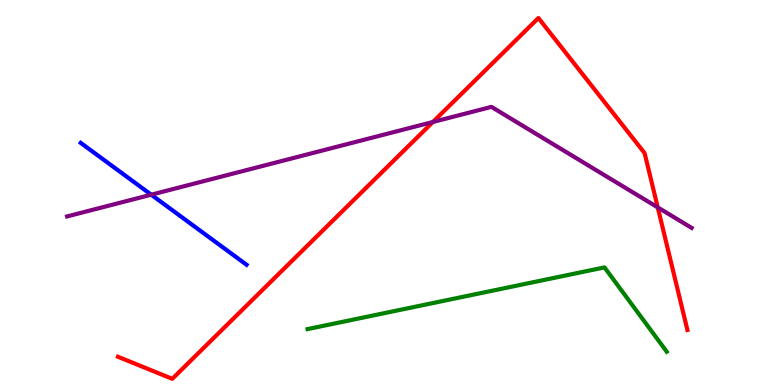[{'lines': ['blue', 'red'], 'intersections': []}, {'lines': ['green', 'red'], 'intersections': []}, {'lines': ['purple', 'red'], 'intersections': [{'x': 5.59, 'y': 6.83}, {'x': 8.49, 'y': 4.61}]}, {'lines': ['blue', 'green'], 'intersections': []}, {'lines': ['blue', 'purple'], 'intersections': [{'x': 1.95, 'y': 4.94}]}, {'lines': ['green', 'purple'], 'intersections': []}]